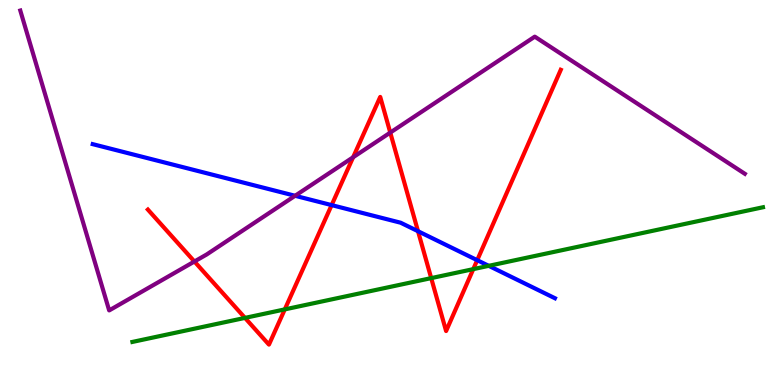[{'lines': ['blue', 'red'], 'intersections': [{'x': 4.28, 'y': 4.67}, {'x': 5.39, 'y': 3.99}, {'x': 6.16, 'y': 3.24}]}, {'lines': ['green', 'red'], 'intersections': [{'x': 3.16, 'y': 1.74}, {'x': 3.67, 'y': 1.96}, {'x': 5.56, 'y': 2.78}, {'x': 6.11, 'y': 3.01}]}, {'lines': ['purple', 'red'], 'intersections': [{'x': 2.51, 'y': 3.21}, {'x': 4.56, 'y': 5.92}, {'x': 5.04, 'y': 6.56}]}, {'lines': ['blue', 'green'], 'intersections': [{'x': 6.31, 'y': 3.1}]}, {'lines': ['blue', 'purple'], 'intersections': [{'x': 3.81, 'y': 4.91}]}, {'lines': ['green', 'purple'], 'intersections': []}]